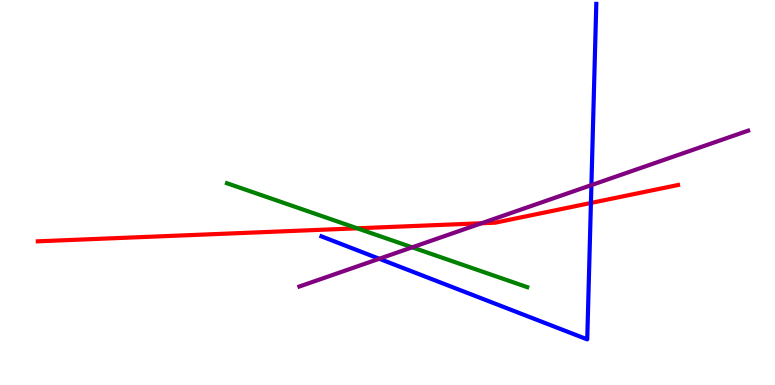[{'lines': ['blue', 'red'], 'intersections': [{'x': 7.62, 'y': 4.73}]}, {'lines': ['green', 'red'], 'intersections': [{'x': 4.61, 'y': 4.07}]}, {'lines': ['purple', 'red'], 'intersections': [{'x': 6.21, 'y': 4.2}]}, {'lines': ['blue', 'green'], 'intersections': []}, {'lines': ['blue', 'purple'], 'intersections': [{'x': 4.89, 'y': 3.28}, {'x': 7.63, 'y': 5.19}]}, {'lines': ['green', 'purple'], 'intersections': [{'x': 5.32, 'y': 3.58}]}]